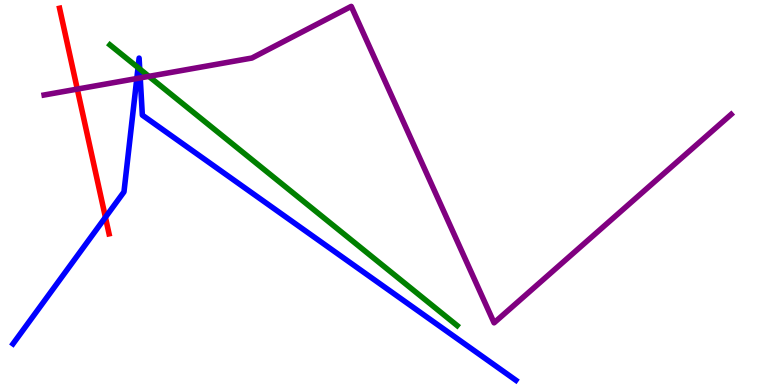[{'lines': ['blue', 'red'], 'intersections': [{'x': 1.36, 'y': 4.36}]}, {'lines': ['green', 'red'], 'intersections': []}, {'lines': ['purple', 'red'], 'intersections': [{'x': 0.997, 'y': 7.69}]}, {'lines': ['blue', 'green'], 'intersections': [{'x': 1.78, 'y': 8.24}, {'x': 1.8, 'y': 8.21}]}, {'lines': ['blue', 'purple'], 'intersections': [{'x': 1.77, 'y': 7.96}, {'x': 1.81, 'y': 7.98}]}, {'lines': ['green', 'purple'], 'intersections': [{'x': 1.92, 'y': 8.02}]}]